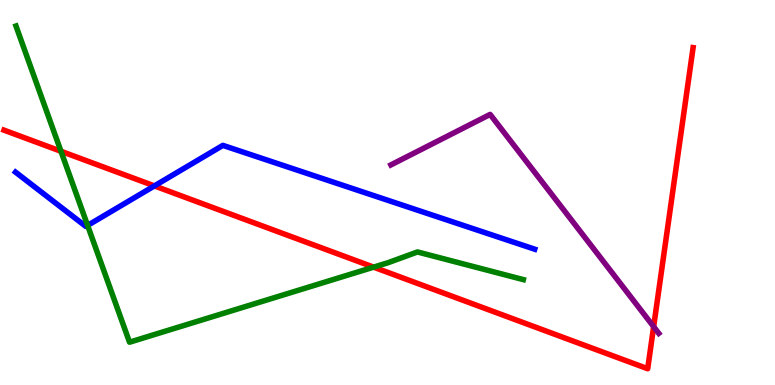[{'lines': ['blue', 'red'], 'intersections': [{'x': 1.99, 'y': 5.17}]}, {'lines': ['green', 'red'], 'intersections': [{'x': 0.787, 'y': 6.07}, {'x': 4.82, 'y': 3.06}]}, {'lines': ['purple', 'red'], 'intersections': [{'x': 8.43, 'y': 1.52}]}, {'lines': ['blue', 'green'], 'intersections': [{'x': 1.13, 'y': 4.14}]}, {'lines': ['blue', 'purple'], 'intersections': []}, {'lines': ['green', 'purple'], 'intersections': []}]